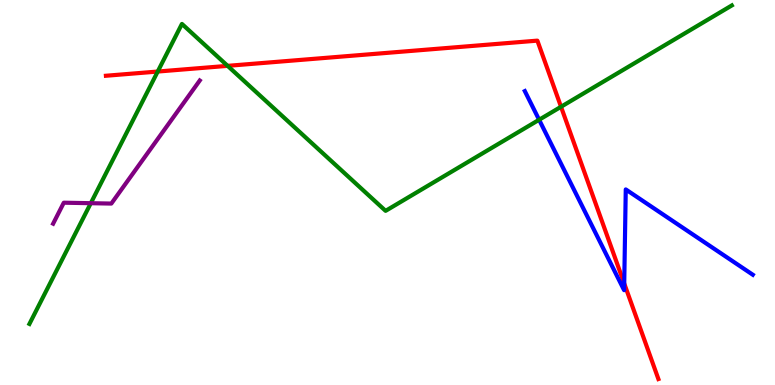[{'lines': ['blue', 'red'], 'intersections': [{'x': 8.05, 'y': 2.64}]}, {'lines': ['green', 'red'], 'intersections': [{'x': 2.04, 'y': 8.14}, {'x': 2.94, 'y': 8.29}, {'x': 7.24, 'y': 7.23}]}, {'lines': ['purple', 'red'], 'intersections': []}, {'lines': ['blue', 'green'], 'intersections': [{'x': 6.96, 'y': 6.89}]}, {'lines': ['blue', 'purple'], 'intersections': []}, {'lines': ['green', 'purple'], 'intersections': [{'x': 1.17, 'y': 4.72}]}]